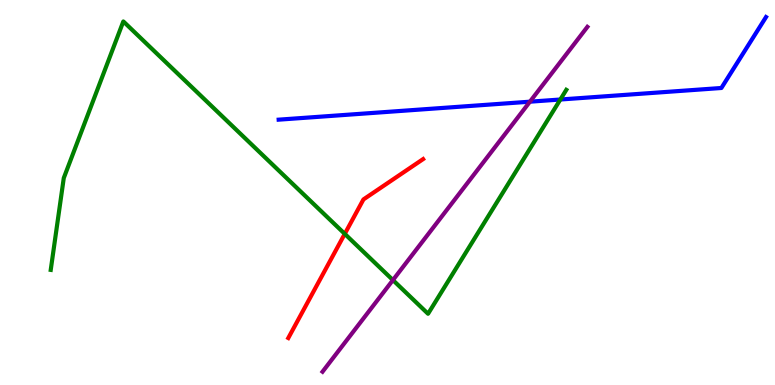[{'lines': ['blue', 'red'], 'intersections': []}, {'lines': ['green', 'red'], 'intersections': [{'x': 4.45, 'y': 3.93}]}, {'lines': ['purple', 'red'], 'intersections': []}, {'lines': ['blue', 'green'], 'intersections': [{'x': 7.23, 'y': 7.42}]}, {'lines': ['blue', 'purple'], 'intersections': [{'x': 6.84, 'y': 7.36}]}, {'lines': ['green', 'purple'], 'intersections': [{'x': 5.07, 'y': 2.73}]}]